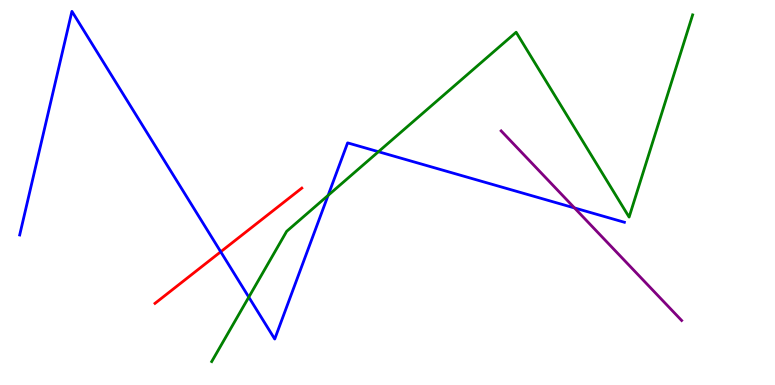[{'lines': ['blue', 'red'], 'intersections': [{'x': 2.85, 'y': 3.46}]}, {'lines': ['green', 'red'], 'intersections': []}, {'lines': ['purple', 'red'], 'intersections': []}, {'lines': ['blue', 'green'], 'intersections': [{'x': 3.21, 'y': 2.28}, {'x': 4.23, 'y': 4.93}, {'x': 4.88, 'y': 6.06}]}, {'lines': ['blue', 'purple'], 'intersections': [{'x': 7.41, 'y': 4.6}]}, {'lines': ['green', 'purple'], 'intersections': []}]